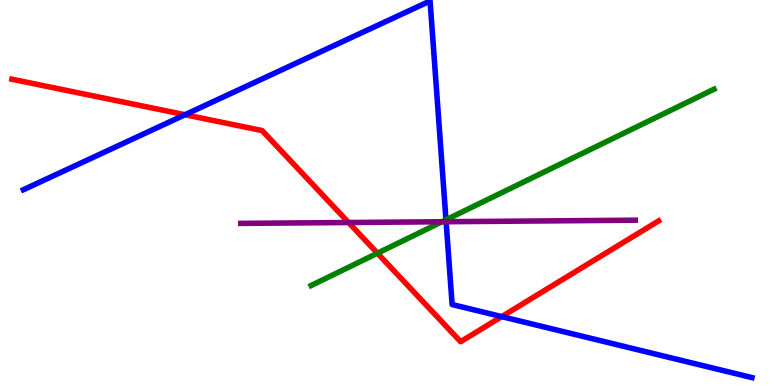[{'lines': ['blue', 'red'], 'intersections': [{'x': 2.39, 'y': 7.02}, {'x': 6.47, 'y': 1.78}]}, {'lines': ['green', 'red'], 'intersections': [{'x': 4.87, 'y': 3.42}]}, {'lines': ['purple', 'red'], 'intersections': [{'x': 4.5, 'y': 4.22}]}, {'lines': ['blue', 'green'], 'intersections': [{'x': 5.75, 'y': 4.29}]}, {'lines': ['blue', 'purple'], 'intersections': [{'x': 5.76, 'y': 4.24}]}, {'lines': ['green', 'purple'], 'intersections': [{'x': 5.7, 'y': 4.24}]}]